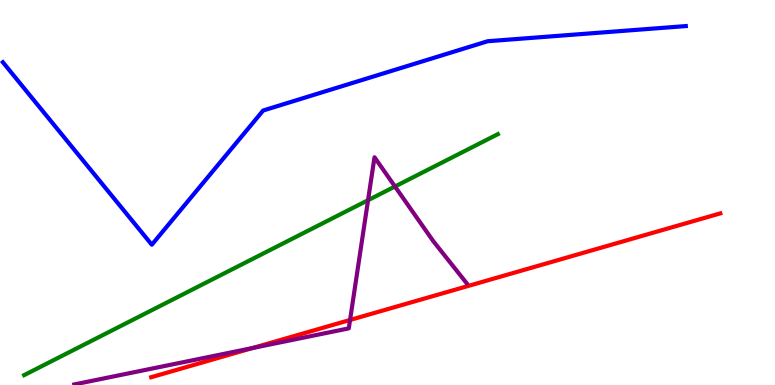[{'lines': ['blue', 'red'], 'intersections': []}, {'lines': ['green', 'red'], 'intersections': []}, {'lines': ['purple', 'red'], 'intersections': [{'x': 3.26, 'y': 0.96}, {'x': 4.52, 'y': 1.69}]}, {'lines': ['blue', 'green'], 'intersections': []}, {'lines': ['blue', 'purple'], 'intersections': []}, {'lines': ['green', 'purple'], 'intersections': [{'x': 4.75, 'y': 4.8}, {'x': 5.1, 'y': 5.16}]}]